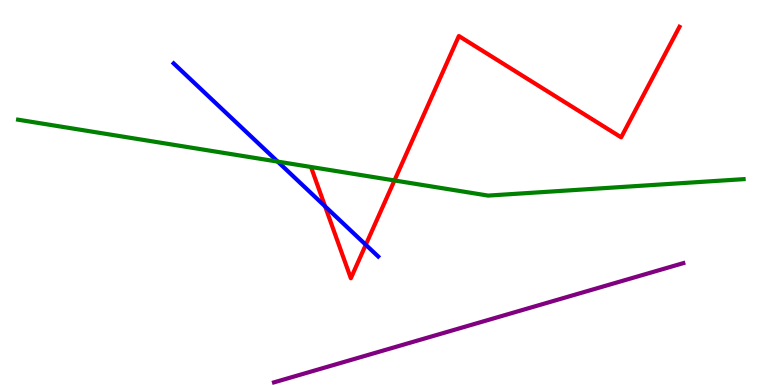[{'lines': ['blue', 'red'], 'intersections': [{'x': 4.19, 'y': 4.64}, {'x': 4.72, 'y': 3.64}]}, {'lines': ['green', 'red'], 'intersections': [{'x': 5.09, 'y': 5.31}]}, {'lines': ['purple', 'red'], 'intersections': []}, {'lines': ['blue', 'green'], 'intersections': [{'x': 3.58, 'y': 5.8}]}, {'lines': ['blue', 'purple'], 'intersections': []}, {'lines': ['green', 'purple'], 'intersections': []}]